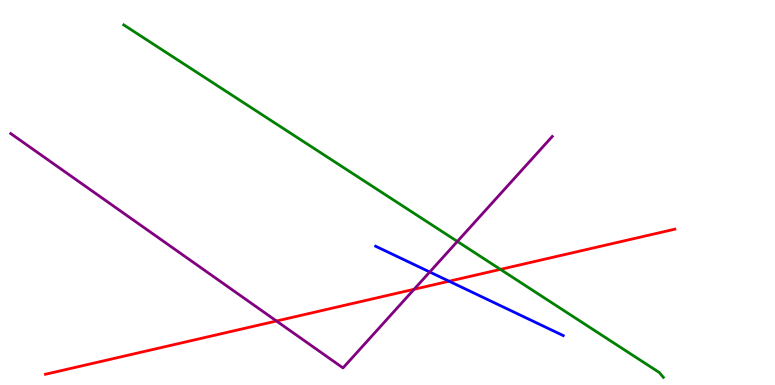[{'lines': ['blue', 'red'], 'intersections': [{'x': 5.79, 'y': 2.7}]}, {'lines': ['green', 'red'], 'intersections': [{'x': 6.46, 'y': 3.0}]}, {'lines': ['purple', 'red'], 'intersections': [{'x': 3.57, 'y': 1.66}, {'x': 5.34, 'y': 2.49}]}, {'lines': ['blue', 'green'], 'intersections': []}, {'lines': ['blue', 'purple'], 'intersections': [{'x': 5.54, 'y': 2.94}]}, {'lines': ['green', 'purple'], 'intersections': [{'x': 5.9, 'y': 3.73}]}]